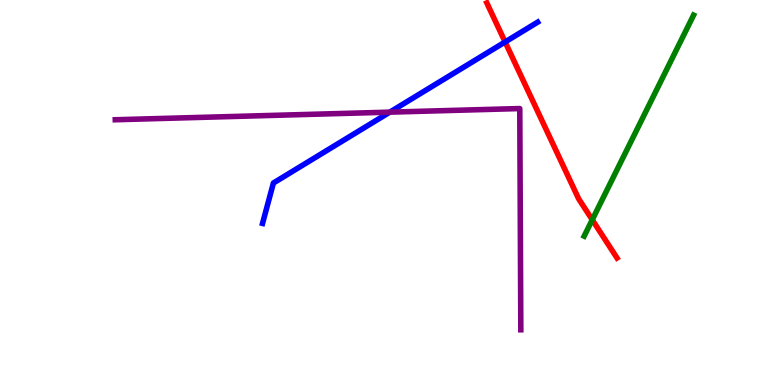[{'lines': ['blue', 'red'], 'intersections': [{'x': 6.52, 'y': 8.91}]}, {'lines': ['green', 'red'], 'intersections': [{'x': 7.64, 'y': 4.29}]}, {'lines': ['purple', 'red'], 'intersections': []}, {'lines': ['blue', 'green'], 'intersections': []}, {'lines': ['blue', 'purple'], 'intersections': [{'x': 5.03, 'y': 7.09}]}, {'lines': ['green', 'purple'], 'intersections': []}]